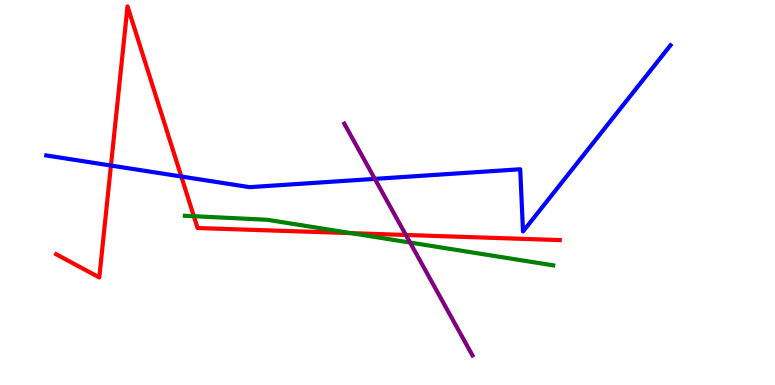[{'lines': ['blue', 'red'], 'intersections': [{'x': 1.43, 'y': 5.7}, {'x': 2.34, 'y': 5.42}]}, {'lines': ['green', 'red'], 'intersections': [{'x': 2.5, 'y': 4.38}, {'x': 4.53, 'y': 3.94}]}, {'lines': ['purple', 'red'], 'intersections': [{'x': 5.24, 'y': 3.9}]}, {'lines': ['blue', 'green'], 'intersections': []}, {'lines': ['blue', 'purple'], 'intersections': [{'x': 4.84, 'y': 5.35}]}, {'lines': ['green', 'purple'], 'intersections': [{'x': 5.29, 'y': 3.7}]}]